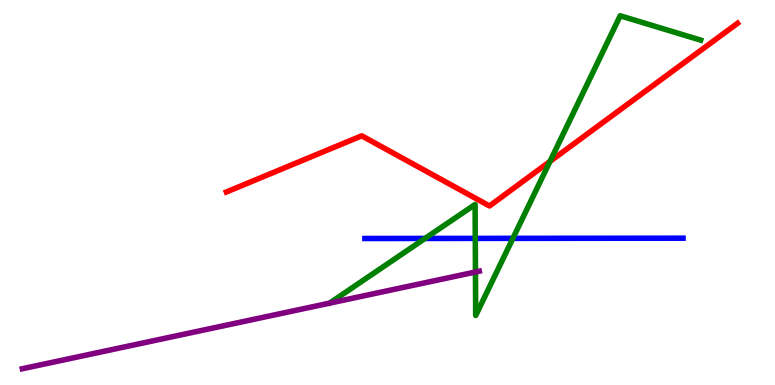[{'lines': ['blue', 'red'], 'intersections': []}, {'lines': ['green', 'red'], 'intersections': [{'x': 7.1, 'y': 5.81}]}, {'lines': ['purple', 'red'], 'intersections': []}, {'lines': ['blue', 'green'], 'intersections': [{'x': 5.48, 'y': 3.81}, {'x': 6.13, 'y': 3.81}, {'x': 6.62, 'y': 3.81}]}, {'lines': ['blue', 'purple'], 'intersections': []}, {'lines': ['green', 'purple'], 'intersections': [{'x': 6.13, 'y': 2.94}]}]